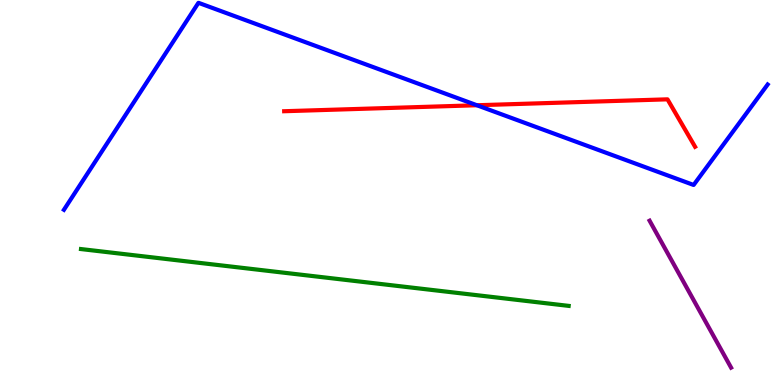[{'lines': ['blue', 'red'], 'intersections': [{'x': 6.15, 'y': 7.27}]}, {'lines': ['green', 'red'], 'intersections': []}, {'lines': ['purple', 'red'], 'intersections': []}, {'lines': ['blue', 'green'], 'intersections': []}, {'lines': ['blue', 'purple'], 'intersections': []}, {'lines': ['green', 'purple'], 'intersections': []}]